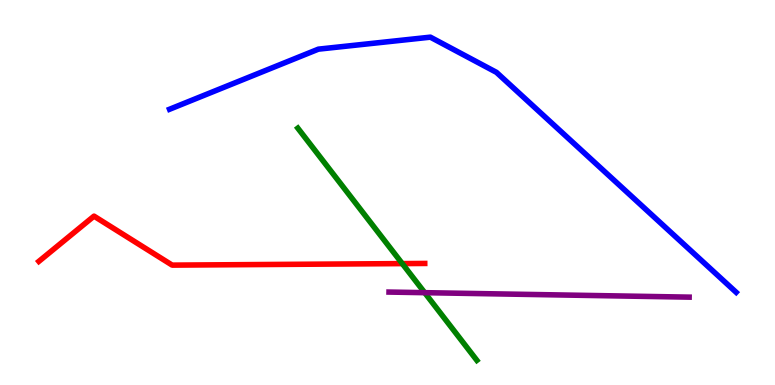[{'lines': ['blue', 'red'], 'intersections': []}, {'lines': ['green', 'red'], 'intersections': [{'x': 5.19, 'y': 3.15}]}, {'lines': ['purple', 'red'], 'intersections': []}, {'lines': ['blue', 'green'], 'intersections': []}, {'lines': ['blue', 'purple'], 'intersections': []}, {'lines': ['green', 'purple'], 'intersections': [{'x': 5.48, 'y': 2.4}]}]